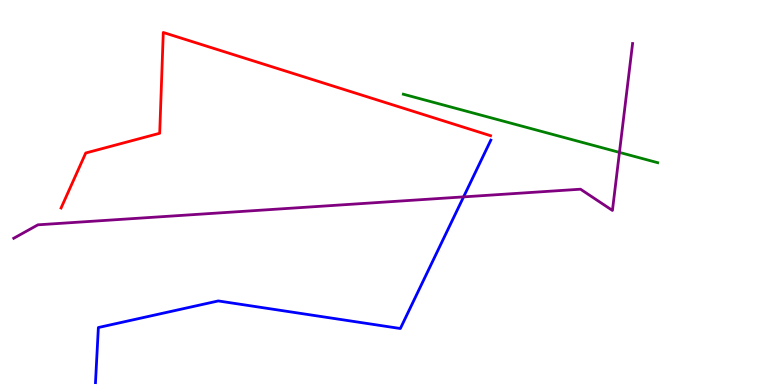[{'lines': ['blue', 'red'], 'intersections': []}, {'lines': ['green', 'red'], 'intersections': []}, {'lines': ['purple', 'red'], 'intersections': []}, {'lines': ['blue', 'green'], 'intersections': []}, {'lines': ['blue', 'purple'], 'intersections': [{'x': 5.98, 'y': 4.89}]}, {'lines': ['green', 'purple'], 'intersections': [{'x': 7.99, 'y': 6.04}]}]